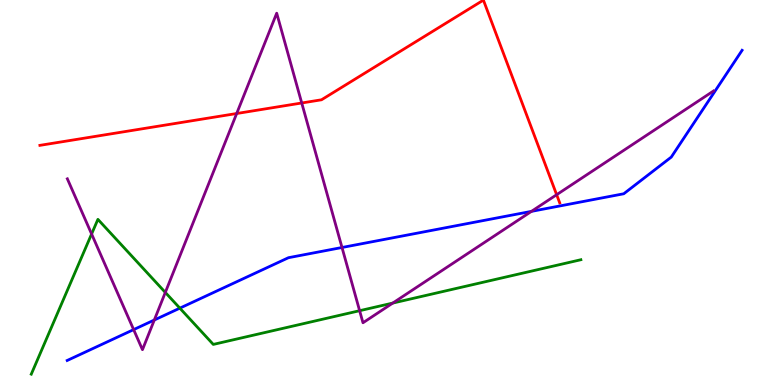[{'lines': ['blue', 'red'], 'intersections': []}, {'lines': ['green', 'red'], 'intersections': []}, {'lines': ['purple', 'red'], 'intersections': [{'x': 3.05, 'y': 7.05}, {'x': 3.89, 'y': 7.33}, {'x': 7.18, 'y': 4.94}]}, {'lines': ['blue', 'green'], 'intersections': [{'x': 2.32, 'y': 2.0}]}, {'lines': ['blue', 'purple'], 'intersections': [{'x': 1.72, 'y': 1.44}, {'x': 1.99, 'y': 1.69}, {'x': 4.41, 'y': 3.57}, {'x': 6.86, 'y': 4.51}]}, {'lines': ['green', 'purple'], 'intersections': [{'x': 1.18, 'y': 3.92}, {'x': 2.13, 'y': 2.4}, {'x': 4.64, 'y': 1.93}, {'x': 5.07, 'y': 2.13}]}]